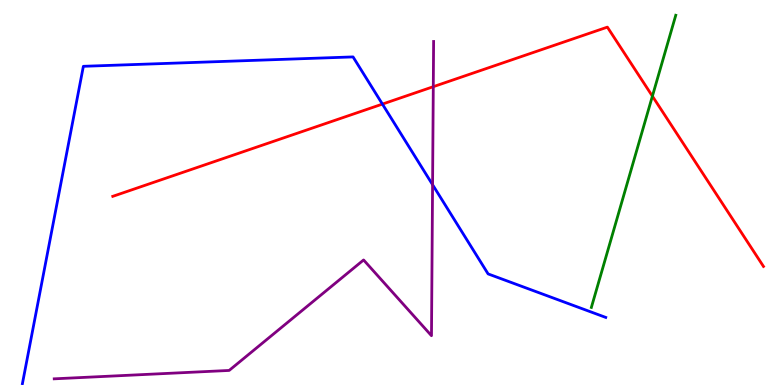[{'lines': ['blue', 'red'], 'intersections': [{'x': 4.93, 'y': 7.3}]}, {'lines': ['green', 'red'], 'intersections': [{'x': 8.42, 'y': 7.5}]}, {'lines': ['purple', 'red'], 'intersections': [{'x': 5.59, 'y': 7.75}]}, {'lines': ['blue', 'green'], 'intersections': []}, {'lines': ['blue', 'purple'], 'intersections': [{'x': 5.58, 'y': 5.2}]}, {'lines': ['green', 'purple'], 'intersections': []}]